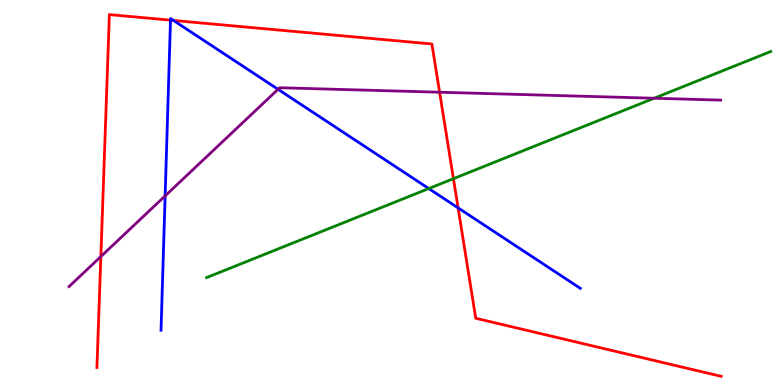[{'lines': ['blue', 'red'], 'intersections': [{'x': 2.2, 'y': 9.48}, {'x': 2.24, 'y': 9.47}, {'x': 5.91, 'y': 4.6}]}, {'lines': ['green', 'red'], 'intersections': [{'x': 5.85, 'y': 5.36}]}, {'lines': ['purple', 'red'], 'intersections': [{'x': 1.3, 'y': 3.34}, {'x': 5.67, 'y': 7.6}]}, {'lines': ['blue', 'green'], 'intersections': [{'x': 5.53, 'y': 5.1}]}, {'lines': ['blue', 'purple'], 'intersections': [{'x': 2.13, 'y': 4.91}, {'x': 3.59, 'y': 7.68}]}, {'lines': ['green', 'purple'], 'intersections': [{'x': 8.44, 'y': 7.45}]}]